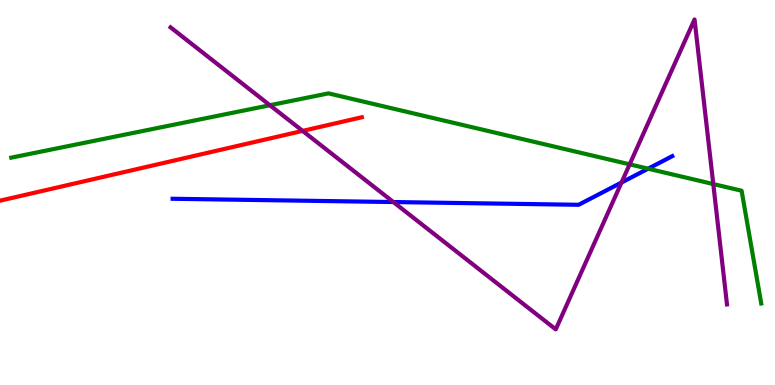[{'lines': ['blue', 'red'], 'intersections': []}, {'lines': ['green', 'red'], 'intersections': []}, {'lines': ['purple', 'red'], 'intersections': [{'x': 3.9, 'y': 6.6}]}, {'lines': ['blue', 'green'], 'intersections': [{'x': 8.36, 'y': 5.62}]}, {'lines': ['blue', 'purple'], 'intersections': [{'x': 5.08, 'y': 4.75}, {'x': 8.02, 'y': 5.26}]}, {'lines': ['green', 'purple'], 'intersections': [{'x': 3.48, 'y': 7.27}, {'x': 8.12, 'y': 5.73}, {'x': 9.2, 'y': 5.22}]}]